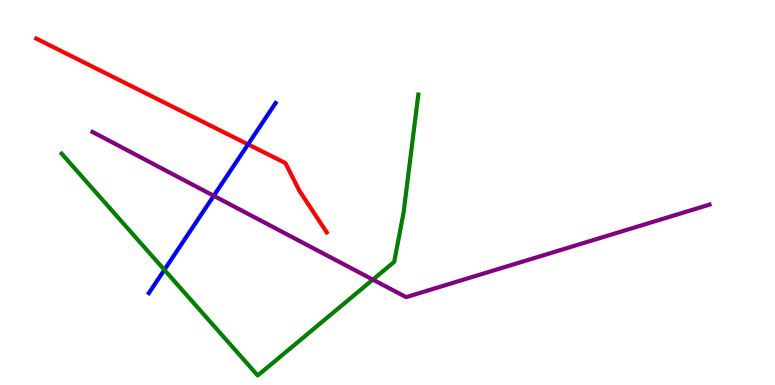[{'lines': ['blue', 'red'], 'intersections': [{'x': 3.2, 'y': 6.25}]}, {'lines': ['green', 'red'], 'intersections': []}, {'lines': ['purple', 'red'], 'intersections': []}, {'lines': ['blue', 'green'], 'intersections': [{'x': 2.12, 'y': 2.99}]}, {'lines': ['blue', 'purple'], 'intersections': [{'x': 2.76, 'y': 4.91}]}, {'lines': ['green', 'purple'], 'intersections': [{'x': 4.81, 'y': 2.74}]}]